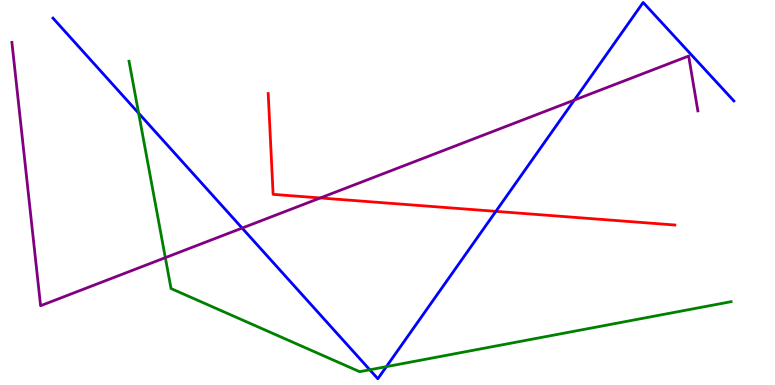[{'lines': ['blue', 'red'], 'intersections': [{'x': 6.4, 'y': 4.51}]}, {'lines': ['green', 'red'], 'intersections': []}, {'lines': ['purple', 'red'], 'intersections': [{'x': 4.13, 'y': 4.86}]}, {'lines': ['blue', 'green'], 'intersections': [{'x': 1.79, 'y': 7.06}, {'x': 4.77, 'y': 0.395}, {'x': 4.99, 'y': 0.477}]}, {'lines': ['blue', 'purple'], 'intersections': [{'x': 3.12, 'y': 4.08}, {'x': 7.41, 'y': 7.4}]}, {'lines': ['green', 'purple'], 'intersections': [{'x': 2.13, 'y': 3.31}]}]